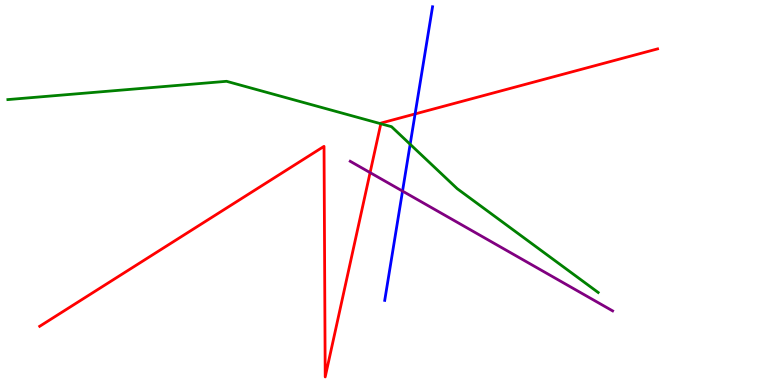[{'lines': ['blue', 'red'], 'intersections': [{'x': 5.36, 'y': 7.04}]}, {'lines': ['green', 'red'], 'intersections': [{'x': 4.91, 'y': 6.79}]}, {'lines': ['purple', 'red'], 'intersections': [{'x': 4.78, 'y': 5.52}]}, {'lines': ['blue', 'green'], 'intersections': [{'x': 5.29, 'y': 6.25}]}, {'lines': ['blue', 'purple'], 'intersections': [{'x': 5.19, 'y': 5.04}]}, {'lines': ['green', 'purple'], 'intersections': []}]